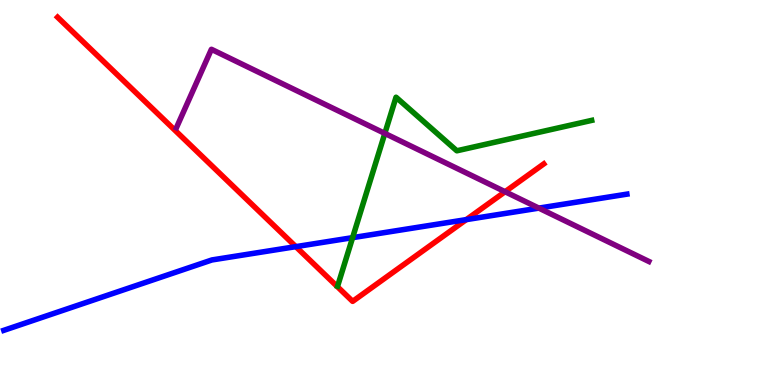[{'lines': ['blue', 'red'], 'intersections': [{'x': 3.82, 'y': 3.59}, {'x': 6.02, 'y': 4.3}]}, {'lines': ['green', 'red'], 'intersections': []}, {'lines': ['purple', 'red'], 'intersections': [{'x': 6.52, 'y': 5.02}]}, {'lines': ['blue', 'green'], 'intersections': [{'x': 4.55, 'y': 3.83}]}, {'lines': ['blue', 'purple'], 'intersections': [{'x': 6.95, 'y': 4.59}]}, {'lines': ['green', 'purple'], 'intersections': [{'x': 4.97, 'y': 6.53}]}]